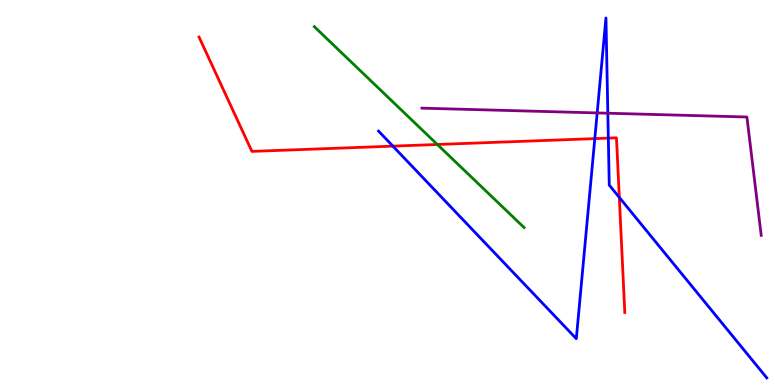[{'lines': ['blue', 'red'], 'intersections': [{'x': 5.07, 'y': 6.2}, {'x': 7.67, 'y': 6.4}, {'x': 7.85, 'y': 6.41}, {'x': 7.99, 'y': 4.87}]}, {'lines': ['green', 'red'], 'intersections': [{'x': 5.64, 'y': 6.25}]}, {'lines': ['purple', 'red'], 'intersections': []}, {'lines': ['blue', 'green'], 'intersections': []}, {'lines': ['blue', 'purple'], 'intersections': [{'x': 7.71, 'y': 7.07}, {'x': 7.84, 'y': 7.06}]}, {'lines': ['green', 'purple'], 'intersections': []}]